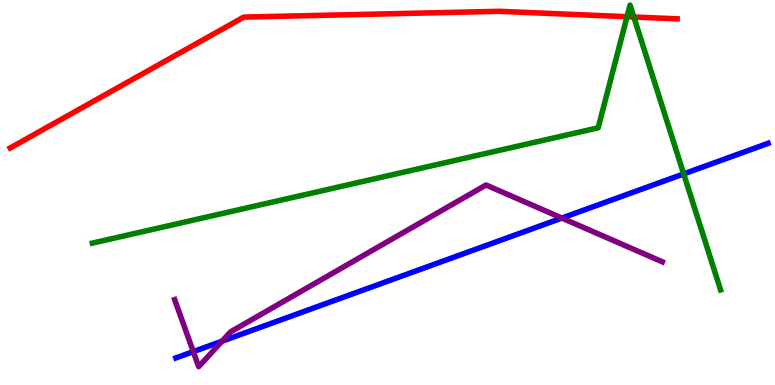[{'lines': ['blue', 'red'], 'intersections': []}, {'lines': ['green', 'red'], 'intersections': [{'x': 8.09, 'y': 9.57}, {'x': 8.18, 'y': 9.56}]}, {'lines': ['purple', 'red'], 'intersections': []}, {'lines': ['blue', 'green'], 'intersections': [{'x': 8.82, 'y': 5.48}]}, {'lines': ['blue', 'purple'], 'intersections': [{'x': 2.49, 'y': 0.867}, {'x': 2.87, 'y': 1.14}, {'x': 7.25, 'y': 4.34}]}, {'lines': ['green', 'purple'], 'intersections': []}]